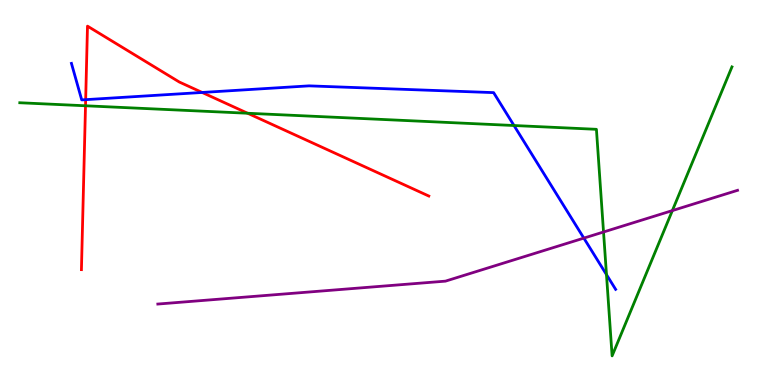[{'lines': ['blue', 'red'], 'intersections': [{'x': 1.11, 'y': 7.41}, {'x': 2.61, 'y': 7.6}]}, {'lines': ['green', 'red'], 'intersections': [{'x': 1.1, 'y': 7.25}, {'x': 3.2, 'y': 7.06}]}, {'lines': ['purple', 'red'], 'intersections': []}, {'lines': ['blue', 'green'], 'intersections': [{'x': 6.63, 'y': 6.74}, {'x': 7.83, 'y': 2.87}]}, {'lines': ['blue', 'purple'], 'intersections': [{'x': 7.53, 'y': 3.82}]}, {'lines': ['green', 'purple'], 'intersections': [{'x': 7.79, 'y': 3.97}, {'x': 8.68, 'y': 4.53}]}]